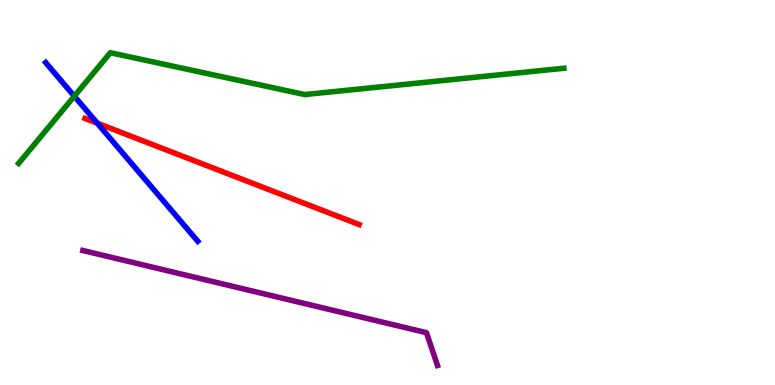[{'lines': ['blue', 'red'], 'intersections': [{'x': 1.26, 'y': 6.8}]}, {'lines': ['green', 'red'], 'intersections': []}, {'lines': ['purple', 'red'], 'intersections': []}, {'lines': ['blue', 'green'], 'intersections': [{'x': 0.959, 'y': 7.5}]}, {'lines': ['blue', 'purple'], 'intersections': []}, {'lines': ['green', 'purple'], 'intersections': []}]